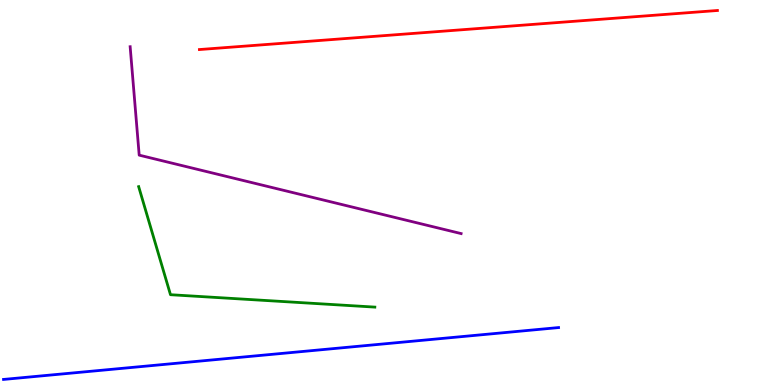[{'lines': ['blue', 'red'], 'intersections': []}, {'lines': ['green', 'red'], 'intersections': []}, {'lines': ['purple', 'red'], 'intersections': []}, {'lines': ['blue', 'green'], 'intersections': []}, {'lines': ['blue', 'purple'], 'intersections': []}, {'lines': ['green', 'purple'], 'intersections': []}]